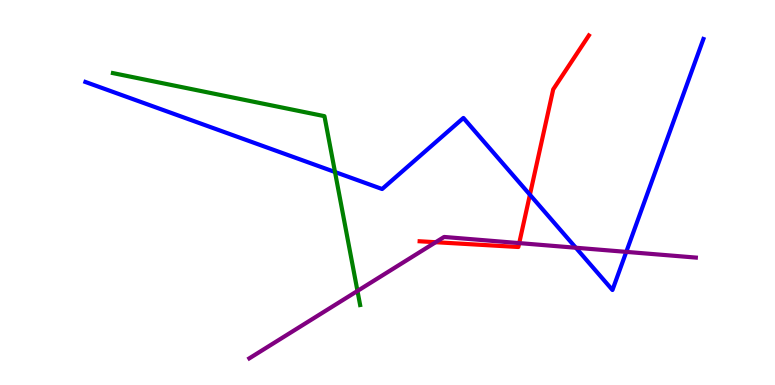[{'lines': ['blue', 'red'], 'intersections': [{'x': 6.84, 'y': 4.94}]}, {'lines': ['green', 'red'], 'intersections': []}, {'lines': ['purple', 'red'], 'intersections': [{'x': 5.62, 'y': 3.71}, {'x': 6.7, 'y': 3.69}]}, {'lines': ['blue', 'green'], 'intersections': [{'x': 4.32, 'y': 5.53}]}, {'lines': ['blue', 'purple'], 'intersections': [{'x': 7.43, 'y': 3.57}, {'x': 8.08, 'y': 3.46}]}, {'lines': ['green', 'purple'], 'intersections': [{'x': 4.61, 'y': 2.44}]}]